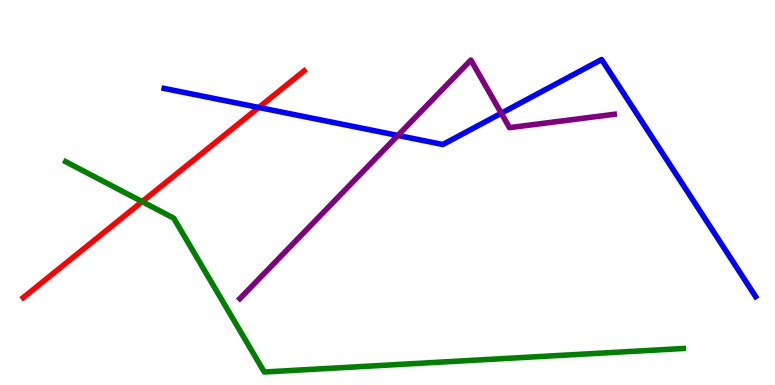[{'lines': ['blue', 'red'], 'intersections': [{'x': 3.34, 'y': 7.21}]}, {'lines': ['green', 'red'], 'intersections': [{'x': 1.83, 'y': 4.76}]}, {'lines': ['purple', 'red'], 'intersections': []}, {'lines': ['blue', 'green'], 'intersections': []}, {'lines': ['blue', 'purple'], 'intersections': [{'x': 5.13, 'y': 6.48}, {'x': 6.47, 'y': 7.06}]}, {'lines': ['green', 'purple'], 'intersections': []}]